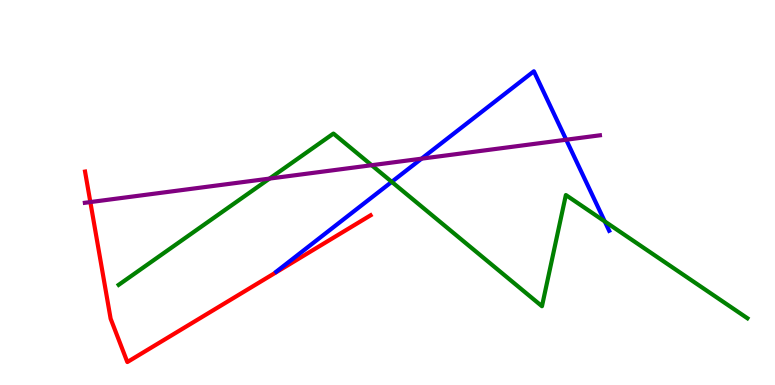[{'lines': ['blue', 'red'], 'intersections': []}, {'lines': ['green', 'red'], 'intersections': []}, {'lines': ['purple', 'red'], 'intersections': [{'x': 1.17, 'y': 4.75}]}, {'lines': ['blue', 'green'], 'intersections': [{'x': 5.05, 'y': 5.28}, {'x': 7.8, 'y': 4.25}]}, {'lines': ['blue', 'purple'], 'intersections': [{'x': 5.44, 'y': 5.88}, {'x': 7.31, 'y': 6.37}]}, {'lines': ['green', 'purple'], 'intersections': [{'x': 3.48, 'y': 5.36}, {'x': 4.8, 'y': 5.71}]}]